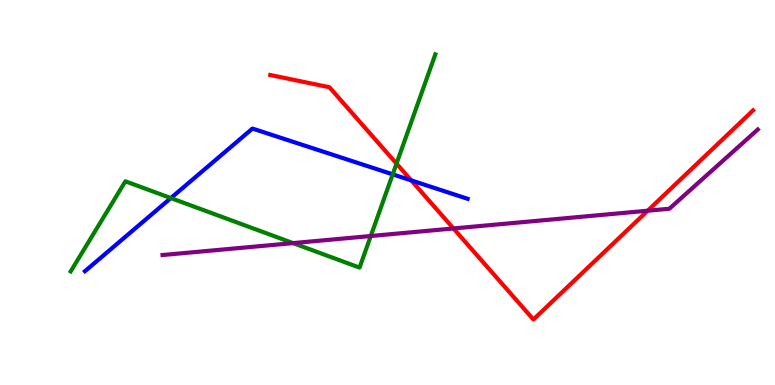[{'lines': ['blue', 'red'], 'intersections': [{'x': 5.31, 'y': 5.31}]}, {'lines': ['green', 'red'], 'intersections': [{'x': 5.12, 'y': 5.75}]}, {'lines': ['purple', 'red'], 'intersections': [{'x': 5.85, 'y': 4.07}, {'x': 8.36, 'y': 4.53}]}, {'lines': ['blue', 'green'], 'intersections': [{'x': 2.2, 'y': 4.86}, {'x': 5.07, 'y': 5.47}]}, {'lines': ['blue', 'purple'], 'intersections': []}, {'lines': ['green', 'purple'], 'intersections': [{'x': 3.78, 'y': 3.69}, {'x': 4.78, 'y': 3.87}]}]